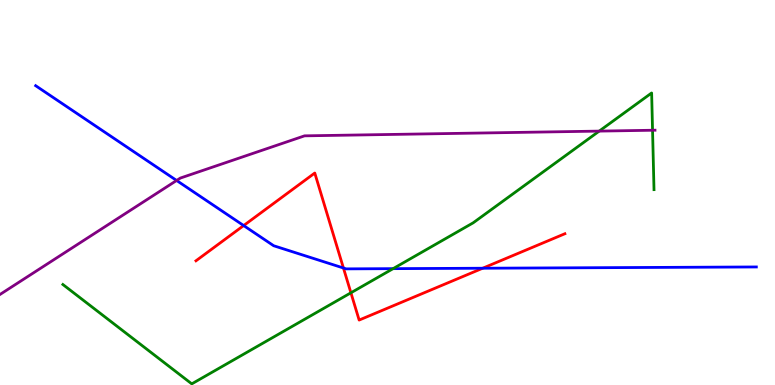[{'lines': ['blue', 'red'], 'intersections': [{'x': 3.14, 'y': 4.14}, {'x': 4.43, 'y': 3.04}, {'x': 6.23, 'y': 3.03}]}, {'lines': ['green', 'red'], 'intersections': [{'x': 4.53, 'y': 2.4}]}, {'lines': ['purple', 'red'], 'intersections': []}, {'lines': ['blue', 'green'], 'intersections': [{'x': 5.07, 'y': 3.02}]}, {'lines': ['blue', 'purple'], 'intersections': [{'x': 2.28, 'y': 5.31}]}, {'lines': ['green', 'purple'], 'intersections': [{'x': 7.73, 'y': 6.59}, {'x': 8.42, 'y': 6.62}]}]